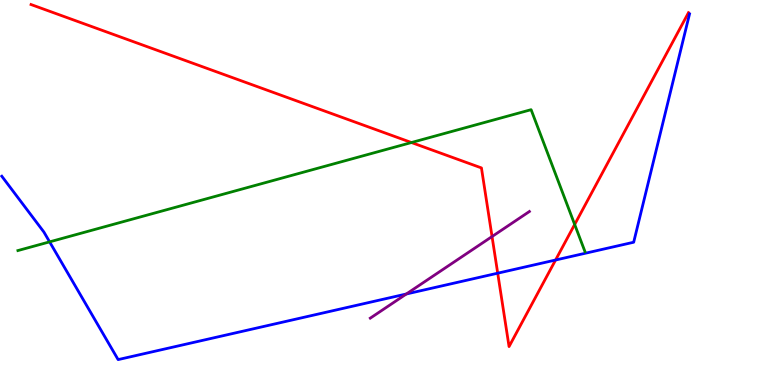[{'lines': ['blue', 'red'], 'intersections': [{'x': 6.42, 'y': 2.9}, {'x': 7.17, 'y': 3.25}]}, {'lines': ['green', 'red'], 'intersections': [{'x': 5.31, 'y': 6.3}, {'x': 7.42, 'y': 4.17}]}, {'lines': ['purple', 'red'], 'intersections': [{'x': 6.35, 'y': 3.86}]}, {'lines': ['blue', 'green'], 'intersections': [{'x': 0.64, 'y': 3.72}]}, {'lines': ['blue', 'purple'], 'intersections': [{'x': 5.24, 'y': 2.36}]}, {'lines': ['green', 'purple'], 'intersections': []}]